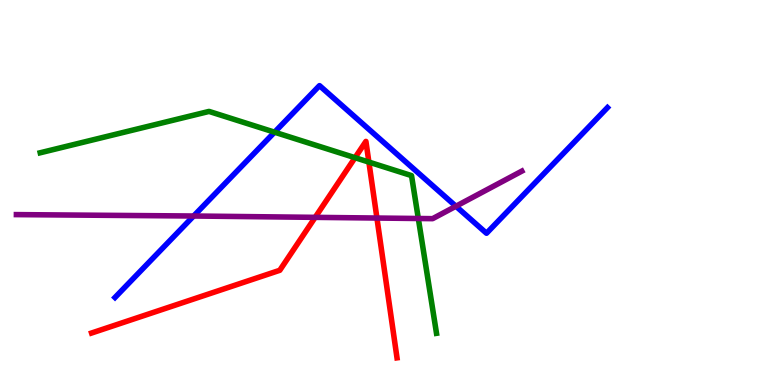[{'lines': ['blue', 'red'], 'intersections': []}, {'lines': ['green', 'red'], 'intersections': [{'x': 4.58, 'y': 5.9}, {'x': 4.76, 'y': 5.79}]}, {'lines': ['purple', 'red'], 'intersections': [{'x': 4.07, 'y': 4.35}, {'x': 4.86, 'y': 4.34}]}, {'lines': ['blue', 'green'], 'intersections': [{'x': 3.54, 'y': 6.57}]}, {'lines': ['blue', 'purple'], 'intersections': [{'x': 2.5, 'y': 4.39}, {'x': 5.88, 'y': 4.64}]}, {'lines': ['green', 'purple'], 'intersections': [{'x': 5.4, 'y': 4.32}]}]